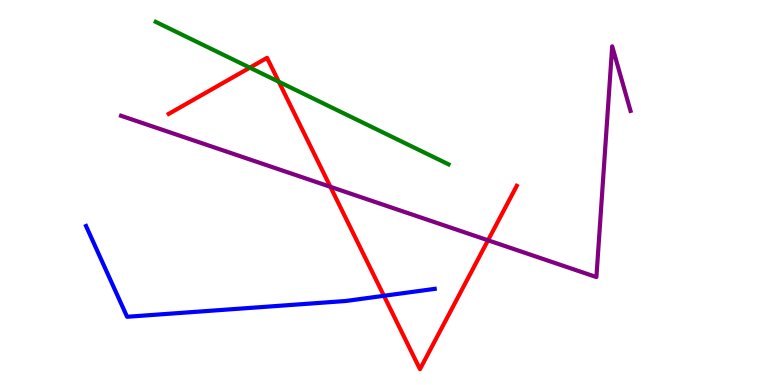[{'lines': ['blue', 'red'], 'intersections': [{'x': 4.95, 'y': 2.32}]}, {'lines': ['green', 'red'], 'intersections': [{'x': 3.22, 'y': 8.24}, {'x': 3.6, 'y': 7.88}]}, {'lines': ['purple', 'red'], 'intersections': [{'x': 4.26, 'y': 5.15}, {'x': 6.3, 'y': 3.76}]}, {'lines': ['blue', 'green'], 'intersections': []}, {'lines': ['blue', 'purple'], 'intersections': []}, {'lines': ['green', 'purple'], 'intersections': []}]